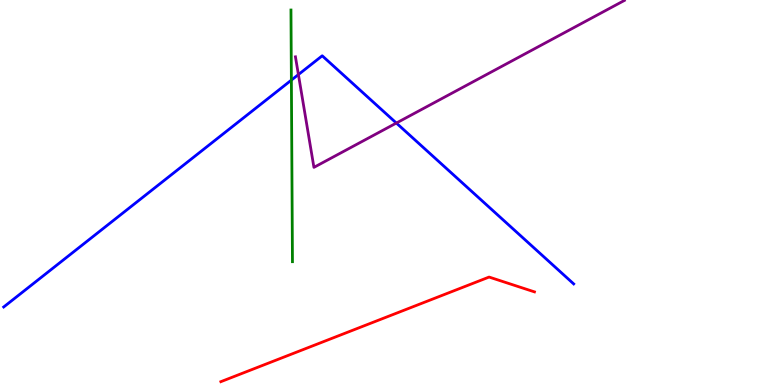[{'lines': ['blue', 'red'], 'intersections': []}, {'lines': ['green', 'red'], 'intersections': []}, {'lines': ['purple', 'red'], 'intersections': []}, {'lines': ['blue', 'green'], 'intersections': [{'x': 3.76, 'y': 7.92}]}, {'lines': ['blue', 'purple'], 'intersections': [{'x': 3.85, 'y': 8.06}, {'x': 5.11, 'y': 6.8}]}, {'lines': ['green', 'purple'], 'intersections': []}]